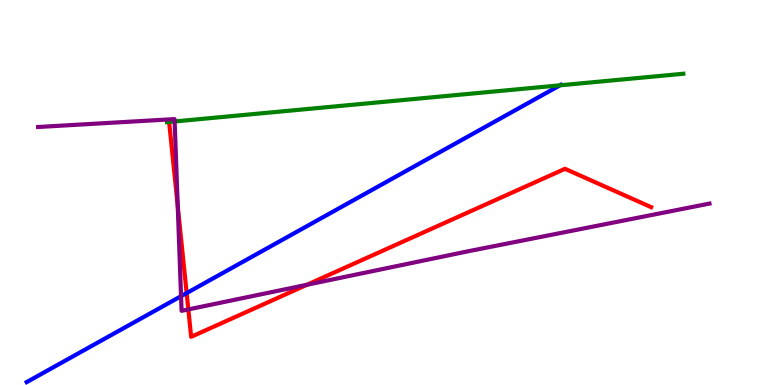[{'lines': ['blue', 'red'], 'intersections': [{'x': 2.41, 'y': 2.39}]}, {'lines': ['green', 'red'], 'intersections': [{'x': 2.18, 'y': 6.83}]}, {'lines': ['purple', 'red'], 'intersections': [{'x': 2.29, 'y': 4.65}, {'x': 2.43, 'y': 1.96}, {'x': 3.96, 'y': 2.6}]}, {'lines': ['blue', 'green'], 'intersections': [{'x': 7.23, 'y': 7.78}]}, {'lines': ['blue', 'purple'], 'intersections': [{'x': 2.34, 'y': 2.31}]}, {'lines': ['green', 'purple'], 'intersections': [{'x': 2.25, 'y': 6.85}]}]